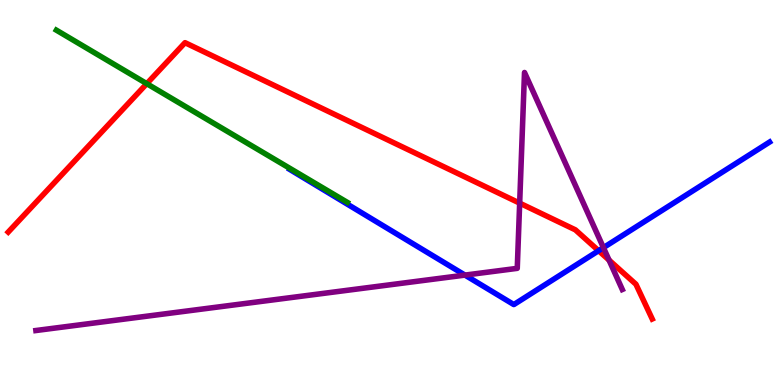[{'lines': ['blue', 'red'], 'intersections': [{'x': 7.72, 'y': 3.49}]}, {'lines': ['green', 'red'], 'intersections': [{'x': 1.89, 'y': 7.83}]}, {'lines': ['purple', 'red'], 'intersections': [{'x': 6.71, 'y': 4.72}, {'x': 7.86, 'y': 3.24}]}, {'lines': ['blue', 'green'], 'intersections': []}, {'lines': ['blue', 'purple'], 'intersections': [{'x': 6.0, 'y': 2.85}, {'x': 7.79, 'y': 3.57}]}, {'lines': ['green', 'purple'], 'intersections': []}]